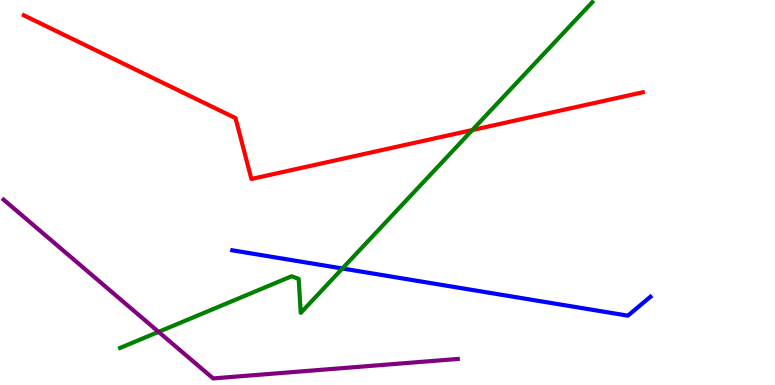[{'lines': ['blue', 'red'], 'intersections': []}, {'lines': ['green', 'red'], 'intersections': [{'x': 6.09, 'y': 6.62}]}, {'lines': ['purple', 'red'], 'intersections': []}, {'lines': ['blue', 'green'], 'intersections': [{'x': 4.42, 'y': 3.03}]}, {'lines': ['blue', 'purple'], 'intersections': []}, {'lines': ['green', 'purple'], 'intersections': [{'x': 2.05, 'y': 1.38}]}]